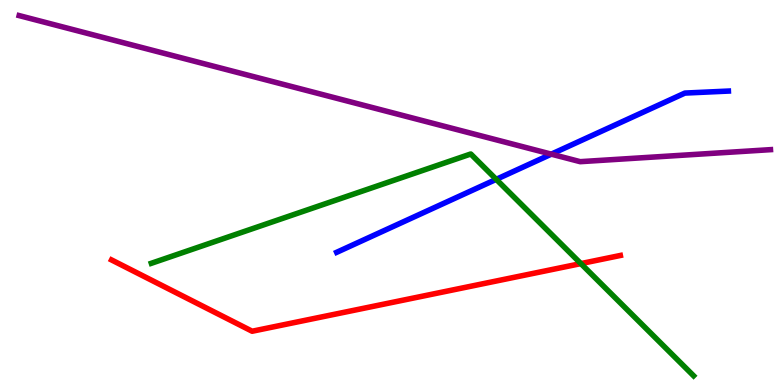[{'lines': ['blue', 'red'], 'intersections': []}, {'lines': ['green', 'red'], 'intersections': [{'x': 7.5, 'y': 3.15}]}, {'lines': ['purple', 'red'], 'intersections': []}, {'lines': ['blue', 'green'], 'intersections': [{'x': 6.4, 'y': 5.34}]}, {'lines': ['blue', 'purple'], 'intersections': [{'x': 7.11, 'y': 6.0}]}, {'lines': ['green', 'purple'], 'intersections': []}]